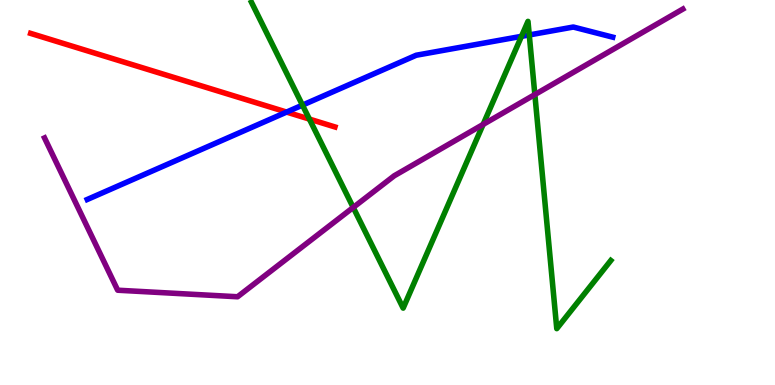[{'lines': ['blue', 'red'], 'intersections': [{'x': 3.7, 'y': 7.09}]}, {'lines': ['green', 'red'], 'intersections': [{'x': 3.99, 'y': 6.91}]}, {'lines': ['purple', 'red'], 'intersections': []}, {'lines': ['blue', 'green'], 'intersections': [{'x': 3.9, 'y': 7.27}, {'x': 6.73, 'y': 9.06}, {'x': 6.83, 'y': 9.09}]}, {'lines': ['blue', 'purple'], 'intersections': []}, {'lines': ['green', 'purple'], 'intersections': [{'x': 4.56, 'y': 4.61}, {'x': 6.23, 'y': 6.77}, {'x': 6.9, 'y': 7.54}]}]